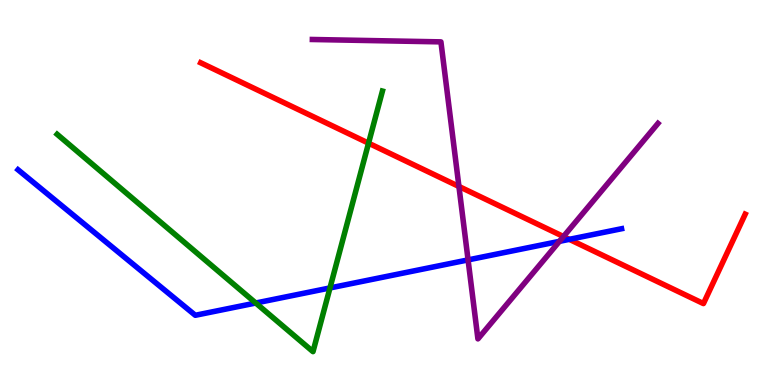[{'lines': ['blue', 'red'], 'intersections': [{'x': 7.35, 'y': 3.78}]}, {'lines': ['green', 'red'], 'intersections': [{'x': 4.76, 'y': 6.28}]}, {'lines': ['purple', 'red'], 'intersections': [{'x': 5.92, 'y': 5.16}, {'x': 7.27, 'y': 3.86}]}, {'lines': ['blue', 'green'], 'intersections': [{'x': 3.3, 'y': 2.13}, {'x': 4.26, 'y': 2.52}]}, {'lines': ['blue', 'purple'], 'intersections': [{'x': 6.04, 'y': 3.25}, {'x': 7.22, 'y': 3.73}]}, {'lines': ['green', 'purple'], 'intersections': []}]